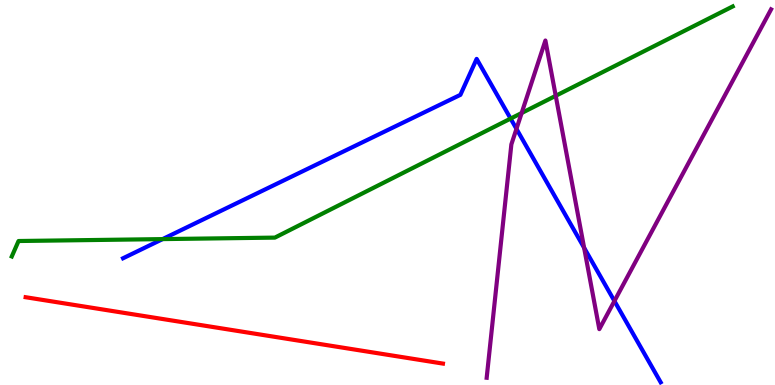[{'lines': ['blue', 'red'], 'intersections': []}, {'lines': ['green', 'red'], 'intersections': []}, {'lines': ['purple', 'red'], 'intersections': []}, {'lines': ['blue', 'green'], 'intersections': [{'x': 2.1, 'y': 3.79}, {'x': 6.59, 'y': 6.92}]}, {'lines': ['blue', 'purple'], 'intersections': [{'x': 6.66, 'y': 6.65}, {'x': 7.54, 'y': 3.57}, {'x': 7.93, 'y': 2.18}]}, {'lines': ['green', 'purple'], 'intersections': [{'x': 6.73, 'y': 7.06}, {'x': 7.17, 'y': 7.51}]}]